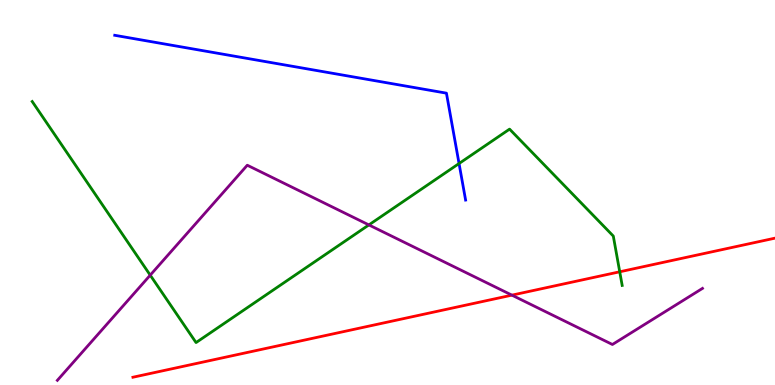[{'lines': ['blue', 'red'], 'intersections': []}, {'lines': ['green', 'red'], 'intersections': [{'x': 8.0, 'y': 2.94}]}, {'lines': ['purple', 'red'], 'intersections': [{'x': 6.61, 'y': 2.33}]}, {'lines': ['blue', 'green'], 'intersections': [{'x': 5.92, 'y': 5.75}]}, {'lines': ['blue', 'purple'], 'intersections': []}, {'lines': ['green', 'purple'], 'intersections': [{'x': 1.94, 'y': 2.85}, {'x': 4.76, 'y': 4.16}]}]